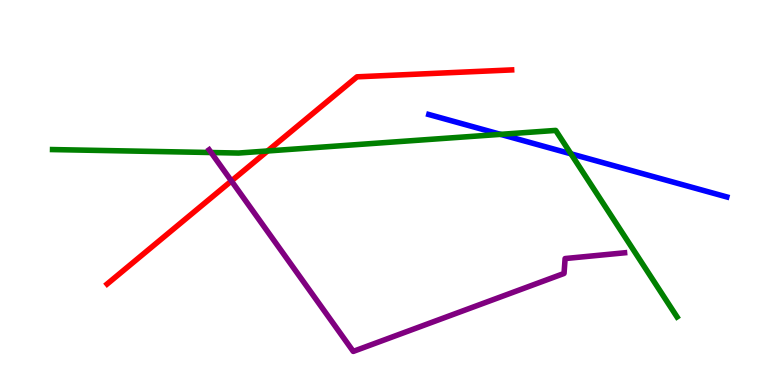[{'lines': ['blue', 'red'], 'intersections': []}, {'lines': ['green', 'red'], 'intersections': [{'x': 3.45, 'y': 6.08}]}, {'lines': ['purple', 'red'], 'intersections': [{'x': 2.99, 'y': 5.3}]}, {'lines': ['blue', 'green'], 'intersections': [{'x': 6.46, 'y': 6.51}, {'x': 7.37, 'y': 6.0}]}, {'lines': ['blue', 'purple'], 'intersections': []}, {'lines': ['green', 'purple'], 'intersections': [{'x': 2.72, 'y': 6.04}]}]